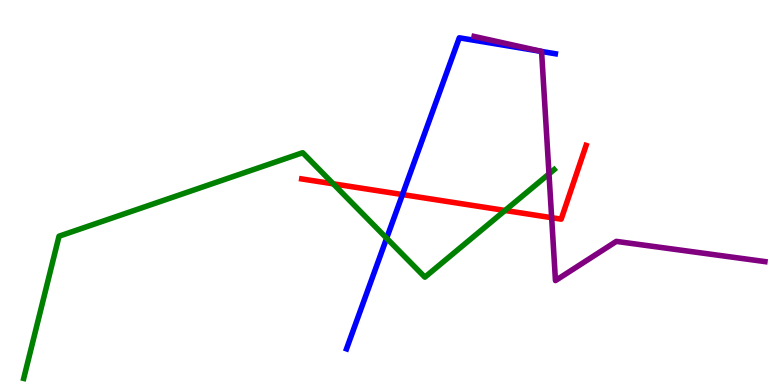[{'lines': ['blue', 'red'], 'intersections': [{'x': 5.19, 'y': 4.95}]}, {'lines': ['green', 'red'], 'intersections': [{'x': 4.3, 'y': 5.23}, {'x': 6.52, 'y': 4.53}]}, {'lines': ['purple', 'red'], 'intersections': [{'x': 7.12, 'y': 4.35}]}, {'lines': ['blue', 'green'], 'intersections': [{'x': 4.99, 'y': 3.81}]}, {'lines': ['blue', 'purple'], 'intersections': [{'x': 6.99, 'y': 8.66}]}, {'lines': ['green', 'purple'], 'intersections': [{'x': 7.08, 'y': 5.48}]}]